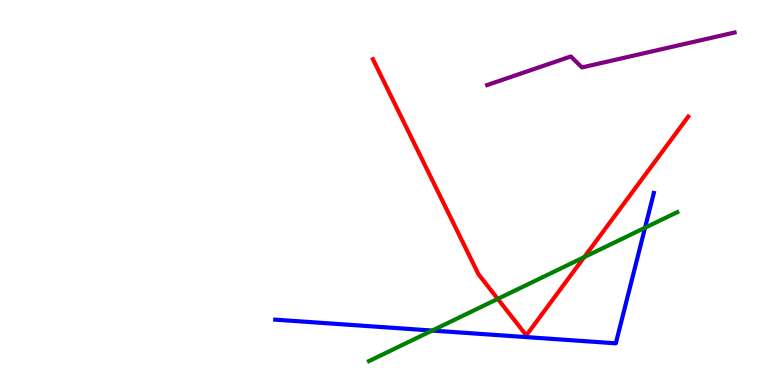[{'lines': ['blue', 'red'], 'intersections': []}, {'lines': ['green', 'red'], 'intersections': [{'x': 6.42, 'y': 2.24}, {'x': 7.54, 'y': 3.32}]}, {'lines': ['purple', 'red'], 'intersections': []}, {'lines': ['blue', 'green'], 'intersections': [{'x': 5.58, 'y': 1.41}, {'x': 8.32, 'y': 4.08}]}, {'lines': ['blue', 'purple'], 'intersections': []}, {'lines': ['green', 'purple'], 'intersections': []}]